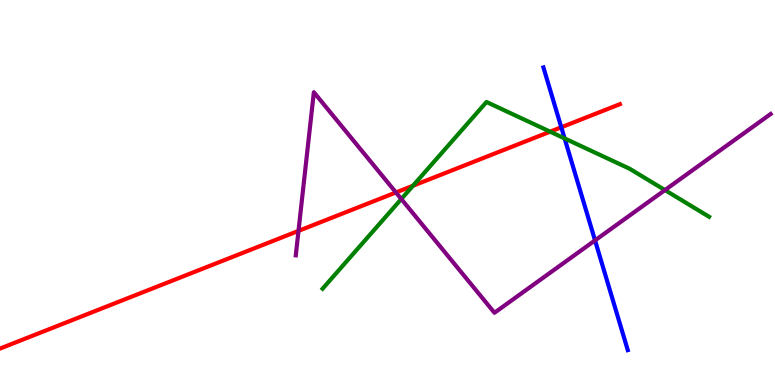[{'lines': ['blue', 'red'], 'intersections': [{'x': 7.24, 'y': 6.69}]}, {'lines': ['green', 'red'], 'intersections': [{'x': 5.33, 'y': 5.18}, {'x': 7.1, 'y': 6.58}]}, {'lines': ['purple', 'red'], 'intersections': [{'x': 3.85, 'y': 4.0}, {'x': 5.11, 'y': 5.0}]}, {'lines': ['blue', 'green'], 'intersections': [{'x': 7.29, 'y': 6.4}]}, {'lines': ['blue', 'purple'], 'intersections': [{'x': 7.68, 'y': 3.76}]}, {'lines': ['green', 'purple'], 'intersections': [{'x': 5.18, 'y': 4.83}, {'x': 8.58, 'y': 5.06}]}]